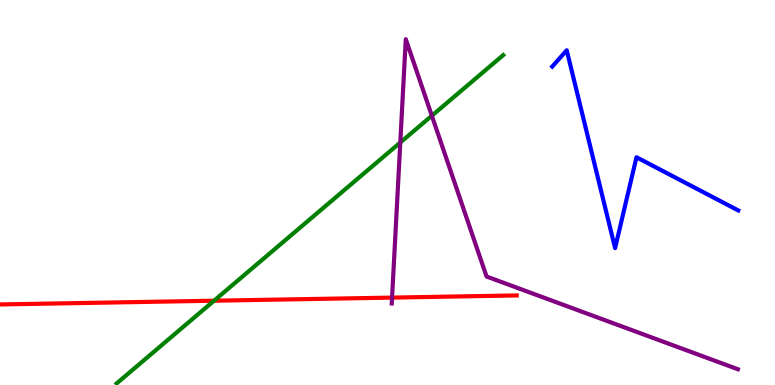[{'lines': ['blue', 'red'], 'intersections': []}, {'lines': ['green', 'red'], 'intersections': [{'x': 2.76, 'y': 2.19}]}, {'lines': ['purple', 'red'], 'intersections': [{'x': 5.06, 'y': 2.27}]}, {'lines': ['blue', 'green'], 'intersections': []}, {'lines': ['blue', 'purple'], 'intersections': []}, {'lines': ['green', 'purple'], 'intersections': [{'x': 5.17, 'y': 6.3}, {'x': 5.57, 'y': 6.99}]}]